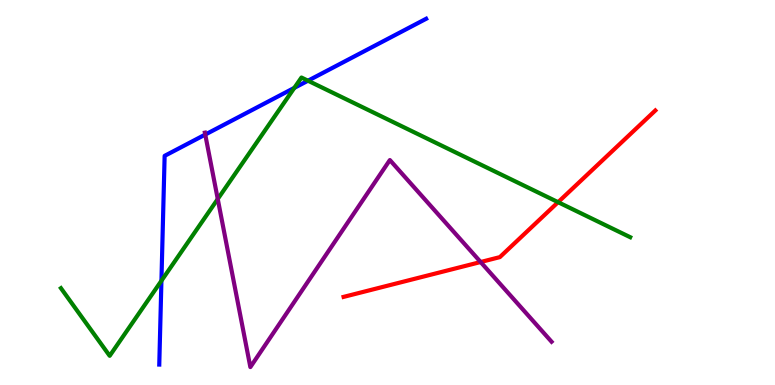[{'lines': ['blue', 'red'], 'intersections': []}, {'lines': ['green', 'red'], 'intersections': [{'x': 7.2, 'y': 4.75}]}, {'lines': ['purple', 'red'], 'intersections': [{'x': 6.2, 'y': 3.19}]}, {'lines': ['blue', 'green'], 'intersections': [{'x': 2.08, 'y': 2.71}, {'x': 3.8, 'y': 7.72}, {'x': 3.97, 'y': 7.9}]}, {'lines': ['blue', 'purple'], 'intersections': [{'x': 2.65, 'y': 6.5}]}, {'lines': ['green', 'purple'], 'intersections': [{'x': 2.81, 'y': 4.83}]}]